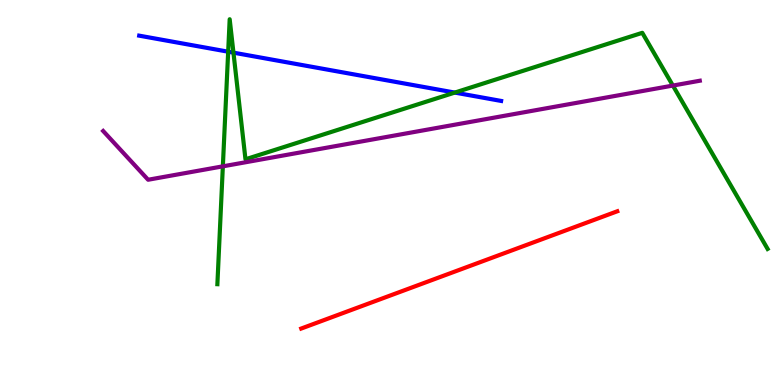[{'lines': ['blue', 'red'], 'intersections': []}, {'lines': ['green', 'red'], 'intersections': []}, {'lines': ['purple', 'red'], 'intersections': []}, {'lines': ['blue', 'green'], 'intersections': [{'x': 2.94, 'y': 8.66}, {'x': 3.01, 'y': 8.63}, {'x': 5.87, 'y': 7.6}]}, {'lines': ['blue', 'purple'], 'intersections': []}, {'lines': ['green', 'purple'], 'intersections': [{'x': 2.88, 'y': 5.68}, {'x': 8.68, 'y': 7.78}]}]